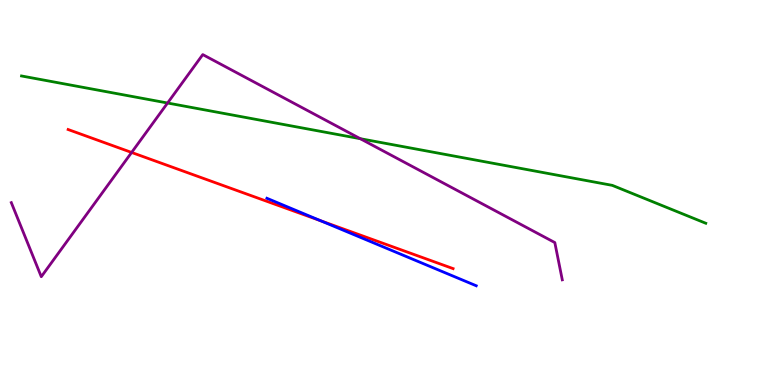[{'lines': ['blue', 'red'], 'intersections': [{'x': 4.14, 'y': 4.26}]}, {'lines': ['green', 'red'], 'intersections': []}, {'lines': ['purple', 'red'], 'intersections': [{'x': 1.7, 'y': 6.04}]}, {'lines': ['blue', 'green'], 'intersections': []}, {'lines': ['blue', 'purple'], 'intersections': []}, {'lines': ['green', 'purple'], 'intersections': [{'x': 2.16, 'y': 7.32}, {'x': 4.65, 'y': 6.4}]}]